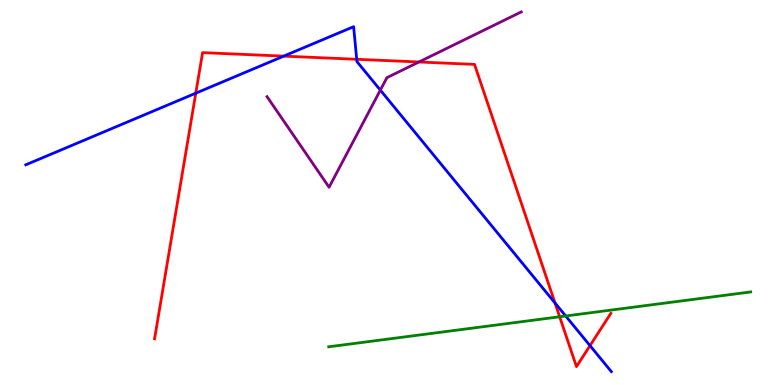[{'lines': ['blue', 'red'], 'intersections': [{'x': 2.53, 'y': 7.58}, {'x': 3.66, 'y': 8.54}, {'x': 4.6, 'y': 8.46}, {'x': 7.16, 'y': 2.13}, {'x': 7.61, 'y': 1.02}]}, {'lines': ['green', 'red'], 'intersections': [{'x': 7.22, 'y': 1.77}]}, {'lines': ['purple', 'red'], 'intersections': [{'x': 5.41, 'y': 8.39}]}, {'lines': ['blue', 'green'], 'intersections': [{'x': 7.3, 'y': 1.79}]}, {'lines': ['blue', 'purple'], 'intersections': [{'x': 4.91, 'y': 7.66}]}, {'lines': ['green', 'purple'], 'intersections': []}]